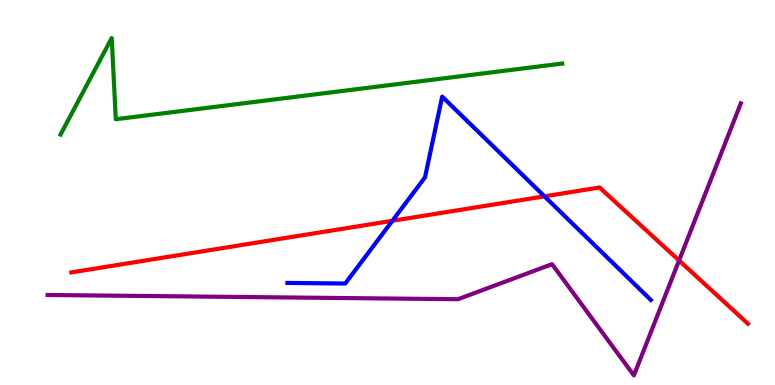[{'lines': ['blue', 'red'], 'intersections': [{'x': 5.06, 'y': 4.27}, {'x': 7.03, 'y': 4.9}]}, {'lines': ['green', 'red'], 'intersections': []}, {'lines': ['purple', 'red'], 'intersections': [{'x': 8.76, 'y': 3.23}]}, {'lines': ['blue', 'green'], 'intersections': []}, {'lines': ['blue', 'purple'], 'intersections': []}, {'lines': ['green', 'purple'], 'intersections': []}]